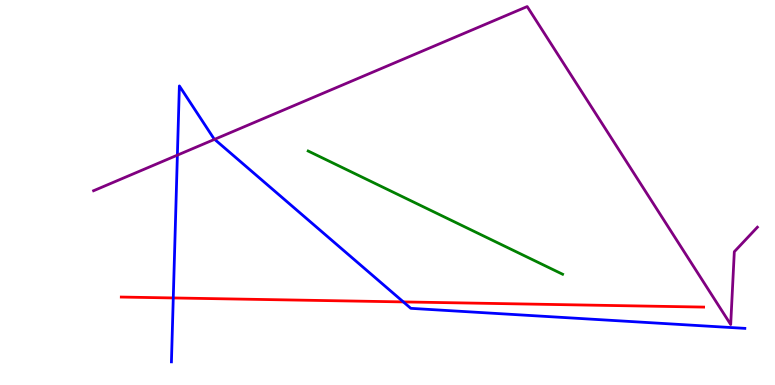[{'lines': ['blue', 'red'], 'intersections': [{'x': 2.24, 'y': 2.26}, {'x': 5.2, 'y': 2.16}]}, {'lines': ['green', 'red'], 'intersections': []}, {'lines': ['purple', 'red'], 'intersections': []}, {'lines': ['blue', 'green'], 'intersections': []}, {'lines': ['blue', 'purple'], 'intersections': [{'x': 2.29, 'y': 5.97}, {'x': 2.77, 'y': 6.38}]}, {'lines': ['green', 'purple'], 'intersections': []}]